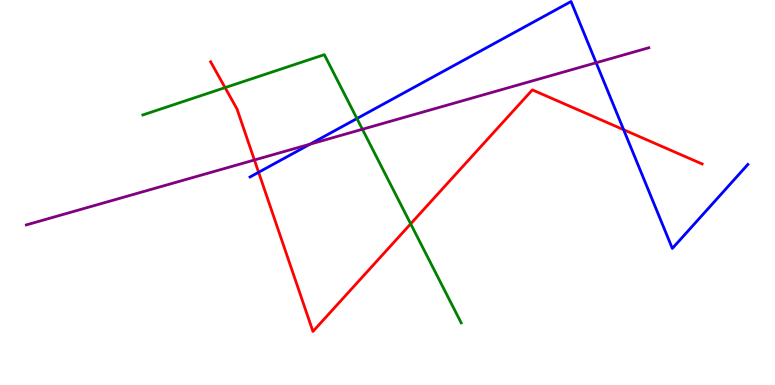[{'lines': ['blue', 'red'], 'intersections': [{'x': 3.34, 'y': 5.52}, {'x': 8.05, 'y': 6.63}]}, {'lines': ['green', 'red'], 'intersections': [{'x': 2.9, 'y': 7.72}, {'x': 5.3, 'y': 4.19}]}, {'lines': ['purple', 'red'], 'intersections': [{'x': 3.28, 'y': 5.84}]}, {'lines': ['blue', 'green'], 'intersections': [{'x': 4.61, 'y': 6.92}]}, {'lines': ['blue', 'purple'], 'intersections': [{'x': 4.0, 'y': 6.26}, {'x': 7.69, 'y': 8.37}]}, {'lines': ['green', 'purple'], 'intersections': [{'x': 4.68, 'y': 6.64}]}]